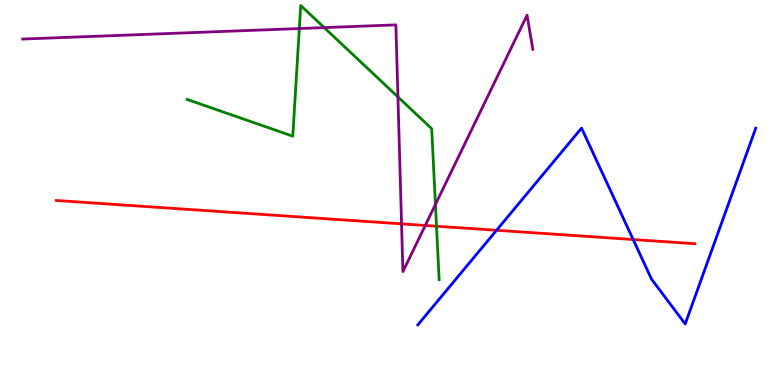[{'lines': ['blue', 'red'], 'intersections': [{'x': 6.41, 'y': 4.02}, {'x': 8.17, 'y': 3.78}]}, {'lines': ['green', 'red'], 'intersections': [{'x': 5.63, 'y': 4.12}]}, {'lines': ['purple', 'red'], 'intersections': [{'x': 5.18, 'y': 4.19}, {'x': 5.49, 'y': 4.14}]}, {'lines': ['blue', 'green'], 'intersections': []}, {'lines': ['blue', 'purple'], 'intersections': []}, {'lines': ['green', 'purple'], 'intersections': [{'x': 3.86, 'y': 9.26}, {'x': 4.18, 'y': 9.28}, {'x': 5.13, 'y': 7.48}, {'x': 5.62, 'y': 4.69}]}]